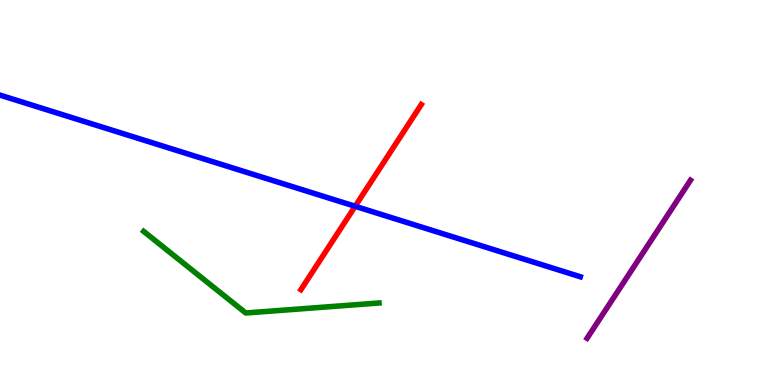[{'lines': ['blue', 'red'], 'intersections': [{'x': 4.58, 'y': 4.64}]}, {'lines': ['green', 'red'], 'intersections': []}, {'lines': ['purple', 'red'], 'intersections': []}, {'lines': ['blue', 'green'], 'intersections': []}, {'lines': ['blue', 'purple'], 'intersections': []}, {'lines': ['green', 'purple'], 'intersections': []}]